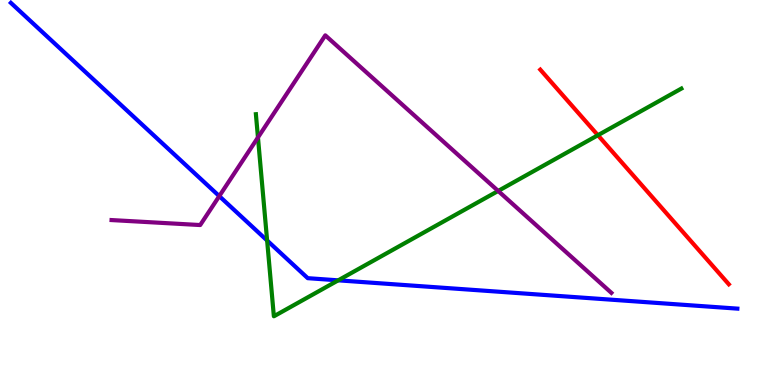[{'lines': ['blue', 'red'], 'intersections': []}, {'lines': ['green', 'red'], 'intersections': [{'x': 7.71, 'y': 6.49}]}, {'lines': ['purple', 'red'], 'intersections': []}, {'lines': ['blue', 'green'], 'intersections': [{'x': 3.45, 'y': 3.75}, {'x': 4.36, 'y': 2.72}]}, {'lines': ['blue', 'purple'], 'intersections': [{'x': 2.83, 'y': 4.91}]}, {'lines': ['green', 'purple'], 'intersections': [{'x': 3.33, 'y': 6.43}, {'x': 6.43, 'y': 5.04}]}]